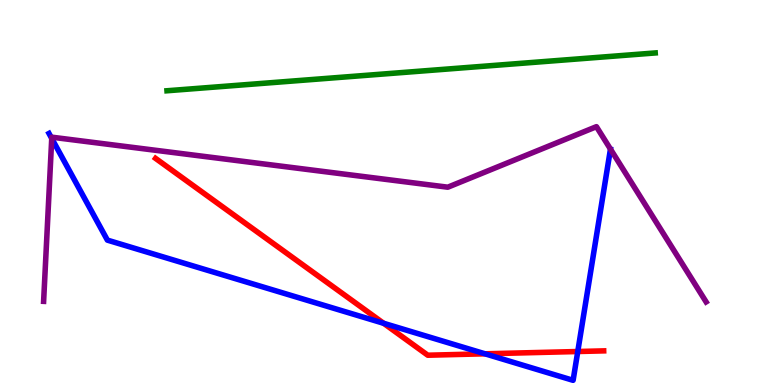[{'lines': ['blue', 'red'], 'intersections': [{'x': 4.95, 'y': 1.6}, {'x': 6.26, 'y': 0.81}, {'x': 7.46, 'y': 0.87}]}, {'lines': ['green', 'red'], 'intersections': []}, {'lines': ['purple', 'red'], 'intersections': []}, {'lines': ['blue', 'green'], 'intersections': []}, {'lines': ['blue', 'purple'], 'intersections': [{'x': 0.668, 'y': 6.4}]}, {'lines': ['green', 'purple'], 'intersections': []}]